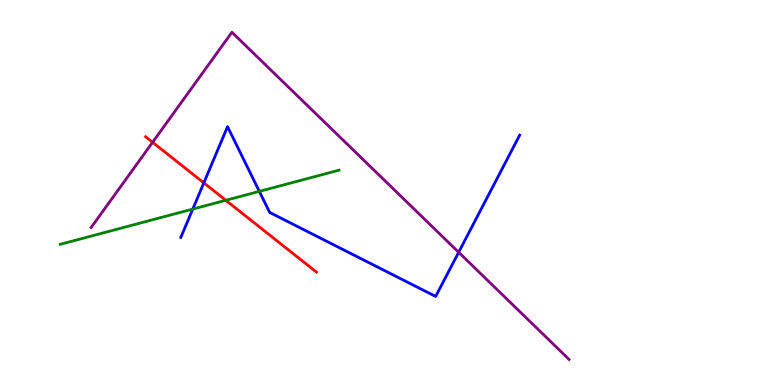[{'lines': ['blue', 'red'], 'intersections': [{'x': 2.63, 'y': 5.25}]}, {'lines': ['green', 'red'], 'intersections': [{'x': 2.91, 'y': 4.8}]}, {'lines': ['purple', 'red'], 'intersections': [{'x': 1.97, 'y': 6.3}]}, {'lines': ['blue', 'green'], 'intersections': [{'x': 2.49, 'y': 4.57}, {'x': 3.35, 'y': 5.03}]}, {'lines': ['blue', 'purple'], 'intersections': [{'x': 5.92, 'y': 3.45}]}, {'lines': ['green', 'purple'], 'intersections': []}]